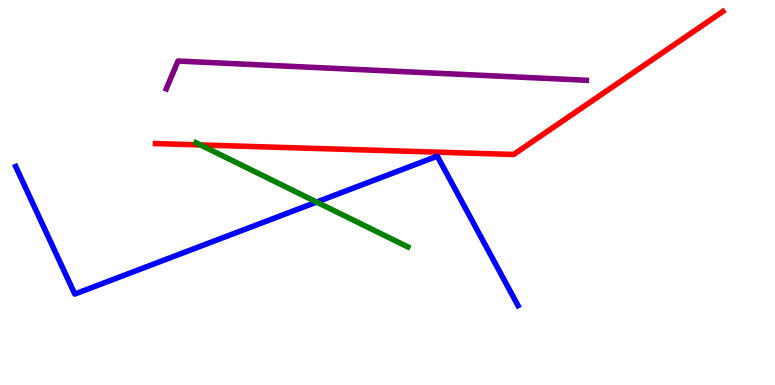[{'lines': ['blue', 'red'], 'intersections': []}, {'lines': ['green', 'red'], 'intersections': [{'x': 2.59, 'y': 6.24}]}, {'lines': ['purple', 'red'], 'intersections': []}, {'lines': ['blue', 'green'], 'intersections': [{'x': 4.09, 'y': 4.75}]}, {'lines': ['blue', 'purple'], 'intersections': []}, {'lines': ['green', 'purple'], 'intersections': []}]